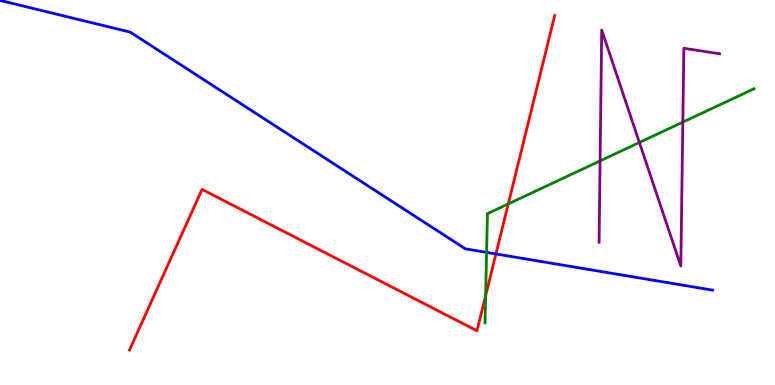[{'lines': ['blue', 'red'], 'intersections': [{'x': 6.4, 'y': 3.4}]}, {'lines': ['green', 'red'], 'intersections': [{'x': 6.27, 'y': 2.32}, {'x': 6.56, 'y': 4.7}]}, {'lines': ['purple', 'red'], 'intersections': []}, {'lines': ['blue', 'green'], 'intersections': [{'x': 6.28, 'y': 3.44}]}, {'lines': ['blue', 'purple'], 'intersections': []}, {'lines': ['green', 'purple'], 'intersections': [{'x': 7.74, 'y': 5.82}, {'x': 8.25, 'y': 6.3}, {'x': 8.81, 'y': 6.83}]}]